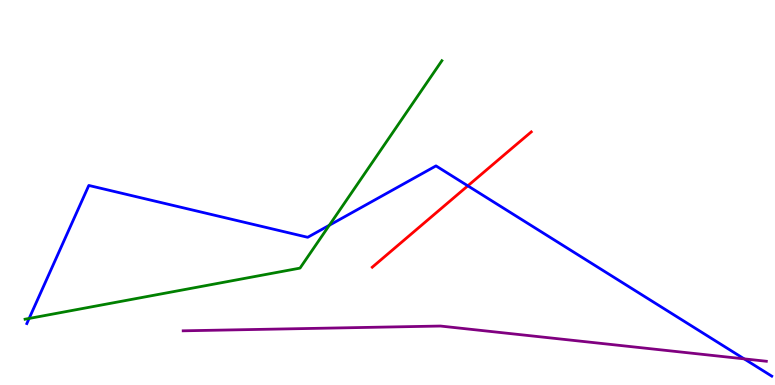[{'lines': ['blue', 'red'], 'intersections': [{'x': 6.04, 'y': 5.17}]}, {'lines': ['green', 'red'], 'intersections': []}, {'lines': ['purple', 'red'], 'intersections': []}, {'lines': ['blue', 'green'], 'intersections': [{'x': 0.376, 'y': 1.73}, {'x': 4.25, 'y': 4.15}]}, {'lines': ['blue', 'purple'], 'intersections': [{'x': 9.6, 'y': 0.679}]}, {'lines': ['green', 'purple'], 'intersections': []}]